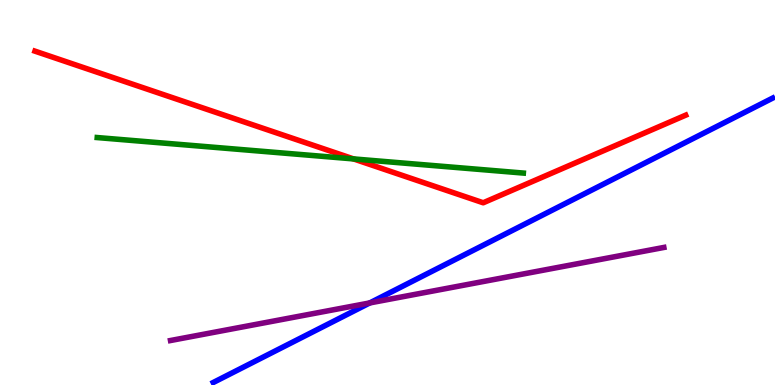[{'lines': ['blue', 'red'], 'intersections': []}, {'lines': ['green', 'red'], 'intersections': [{'x': 4.56, 'y': 5.87}]}, {'lines': ['purple', 'red'], 'intersections': []}, {'lines': ['blue', 'green'], 'intersections': []}, {'lines': ['blue', 'purple'], 'intersections': [{'x': 4.77, 'y': 2.13}]}, {'lines': ['green', 'purple'], 'intersections': []}]